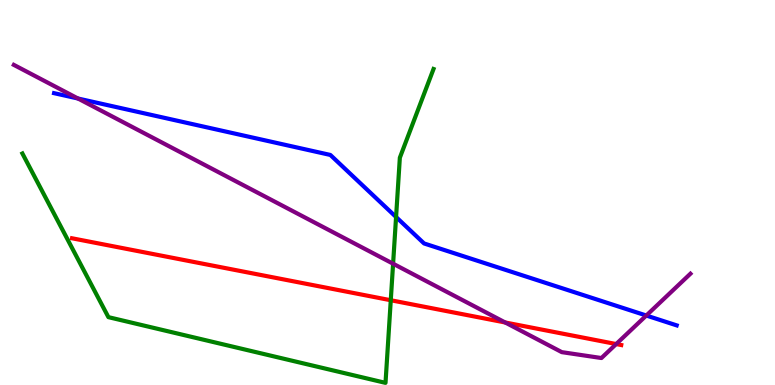[{'lines': ['blue', 'red'], 'intersections': []}, {'lines': ['green', 'red'], 'intersections': [{'x': 5.04, 'y': 2.2}]}, {'lines': ['purple', 'red'], 'intersections': [{'x': 6.52, 'y': 1.62}, {'x': 7.95, 'y': 1.06}]}, {'lines': ['blue', 'green'], 'intersections': [{'x': 5.11, 'y': 4.36}]}, {'lines': ['blue', 'purple'], 'intersections': [{'x': 1.01, 'y': 7.44}, {'x': 8.34, 'y': 1.8}]}, {'lines': ['green', 'purple'], 'intersections': [{'x': 5.07, 'y': 3.15}]}]